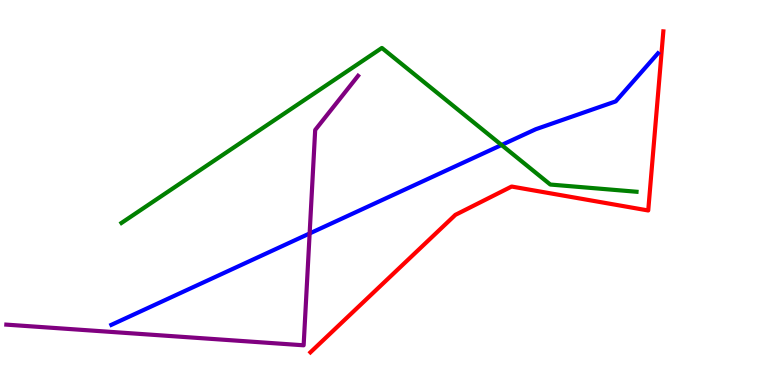[{'lines': ['blue', 'red'], 'intersections': []}, {'lines': ['green', 'red'], 'intersections': []}, {'lines': ['purple', 'red'], 'intersections': []}, {'lines': ['blue', 'green'], 'intersections': [{'x': 6.47, 'y': 6.23}]}, {'lines': ['blue', 'purple'], 'intersections': [{'x': 4.0, 'y': 3.94}]}, {'lines': ['green', 'purple'], 'intersections': []}]